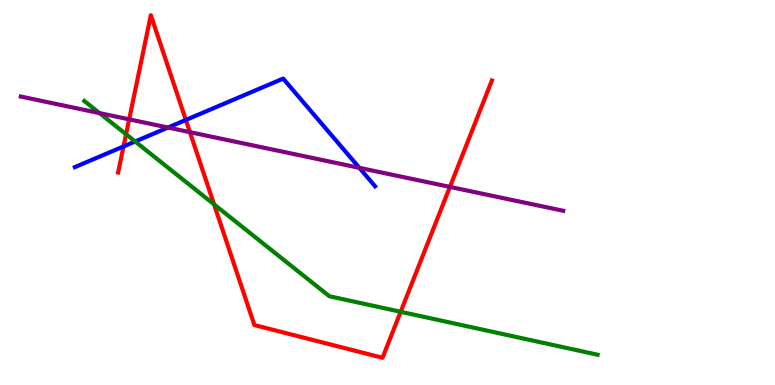[{'lines': ['blue', 'red'], 'intersections': [{'x': 1.59, 'y': 6.2}, {'x': 2.4, 'y': 6.88}]}, {'lines': ['green', 'red'], 'intersections': [{'x': 1.63, 'y': 6.51}, {'x': 2.76, 'y': 4.69}, {'x': 5.17, 'y': 1.9}]}, {'lines': ['purple', 'red'], 'intersections': [{'x': 1.67, 'y': 6.9}, {'x': 2.45, 'y': 6.57}, {'x': 5.81, 'y': 5.15}]}, {'lines': ['blue', 'green'], 'intersections': [{'x': 1.74, 'y': 6.32}]}, {'lines': ['blue', 'purple'], 'intersections': [{'x': 2.17, 'y': 6.69}, {'x': 4.64, 'y': 5.64}]}, {'lines': ['green', 'purple'], 'intersections': [{'x': 1.28, 'y': 7.06}]}]